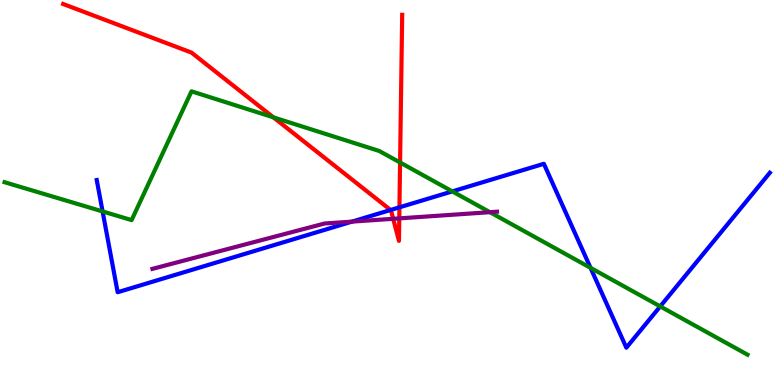[{'lines': ['blue', 'red'], 'intersections': [{'x': 5.04, 'y': 4.55}, {'x': 5.15, 'y': 4.61}]}, {'lines': ['green', 'red'], 'intersections': [{'x': 3.53, 'y': 6.95}, {'x': 5.16, 'y': 5.78}]}, {'lines': ['purple', 'red'], 'intersections': [{'x': 5.07, 'y': 4.32}, {'x': 5.15, 'y': 4.33}]}, {'lines': ['blue', 'green'], 'intersections': [{'x': 1.32, 'y': 4.51}, {'x': 5.84, 'y': 5.03}, {'x': 7.62, 'y': 3.04}, {'x': 8.52, 'y': 2.04}]}, {'lines': ['blue', 'purple'], 'intersections': [{'x': 4.54, 'y': 4.24}]}, {'lines': ['green', 'purple'], 'intersections': [{'x': 6.32, 'y': 4.49}]}]